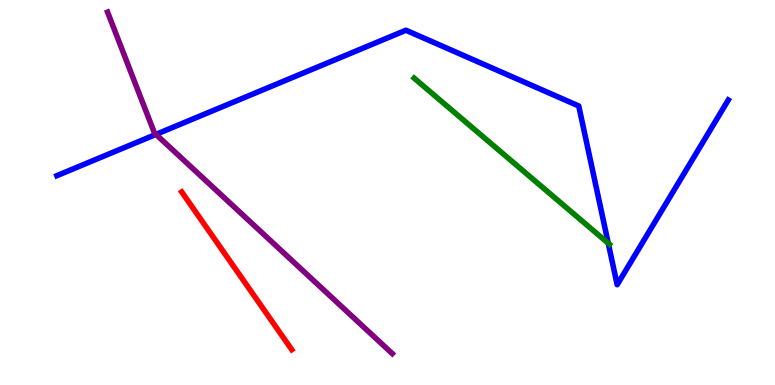[{'lines': ['blue', 'red'], 'intersections': []}, {'lines': ['green', 'red'], 'intersections': []}, {'lines': ['purple', 'red'], 'intersections': []}, {'lines': ['blue', 'green'], 'intersections': [{'x': 7.85, 'y': 3.68}]}, {'lines': ['blue', 'purple'], 'intersections': [{'x': 2.01, 'y': 6.51}]}, {'lines': ['green', 'purple'], 'intersections': []}]